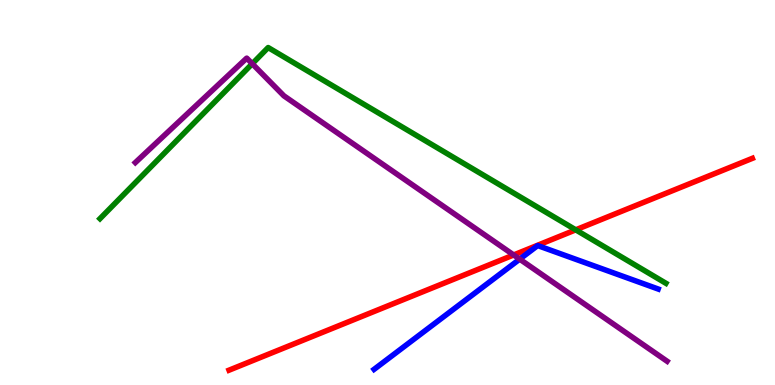[{'lines': ['blue', 'red'], 'intersections': []}, {'lines': ['green', 'red'], 'intersections': [{'x': 7.43, 'y': 4.03}]}, {'lines': ['purple', 'red'], 'intersections': [{'x': 6.63, 'y': 3.38}]}, {'lines': ['blue', 'green'], 'intersections': []}, {'lines': ['blue', 'purple'], 'intersections': [{'x': 6.71, 'y': 3.27}]}, {'lines': ['green', 'purple'], 'intersections': [{'x': 3.25, 'y': 8.34}]}]